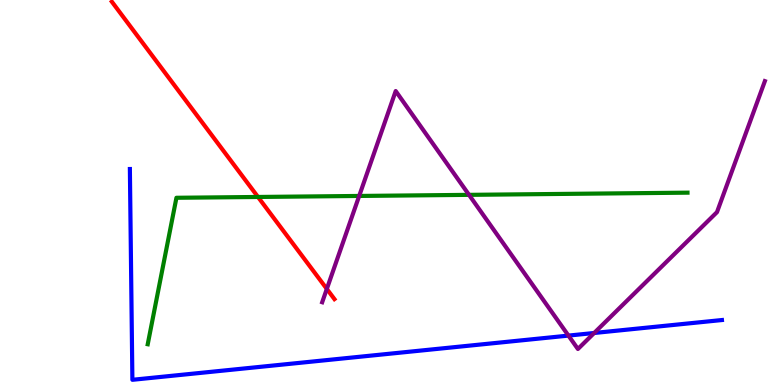[{'lines': ['blue', 'red'], 'intersections': []}, {'lines': ['green', 'red'], 'intersections': [{'x': 3.33, 'y': 4.88}]}, {'lines': ['purple', 'red'], 'intersections': [{'x': 4.22, 'y': 2.5}]}, {'lines': ['blue', 'green'], 'intersections': []}, {'lines': ['blue', 'purple'], 'intersections': [{'x': 7.33, 'y': 1.28}, {'x': 7.67, 'y': 1.35}]}, {'lines': ['green', 'purple'], 'intersections': [{'x': 4.63, 'y': 4.91}, {'x': 6.05, 'y': 4.94}]}]